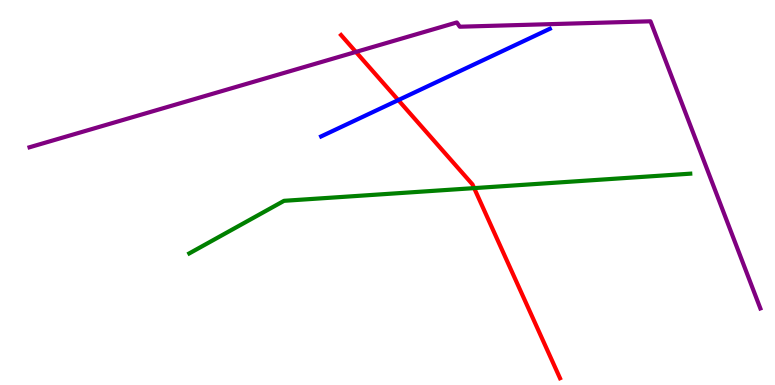[{'lines': ['blue', 'red'], 'intersections': [{'x': 5.14, 'y': 7.4}]}, {'lines': ['green', 'red'], 'intersections': [{'x': 6.12, 'y': 5.11}]}, {'lines': ['purple', 'red'], 'intersections': [{'x': 4.59, 'y': 8.65}]}, {'lines': ['blue', 'green'], 'intersections': []}, {'lines': ['blue', 'purple'], 'intersections': []}, {'lines': ['green', 'purple'], 'intersections': []}]